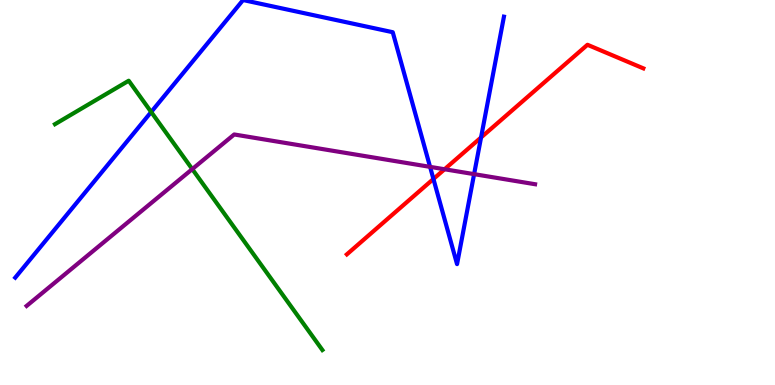[{'lines': ['blue', 'red'], 'intersections': [{'x': 5.59, 'y': 5.35}, {'x': 6.21, 'y': 6.43}]}, {'lines': ['green', 'red'], 'intersections': []}, {'lines': ['purple', 'red'], 'intersections': [{'x': 5.74, 'y': 5.6}]}, {'lines': ['blue', 'green'], 'intersections': [{'x': 1.95, 'y': 7.09}]}, {'lines': ['blue', 'purple'], 'intersections': [{'x': 5.55, 'y': 5.67}, {'x': 6.12, 'y': 5.48}]}, {'lines': ['green', 'purple'], 'intersections': [{'x': 2.48, 'y': 5.61}]}]